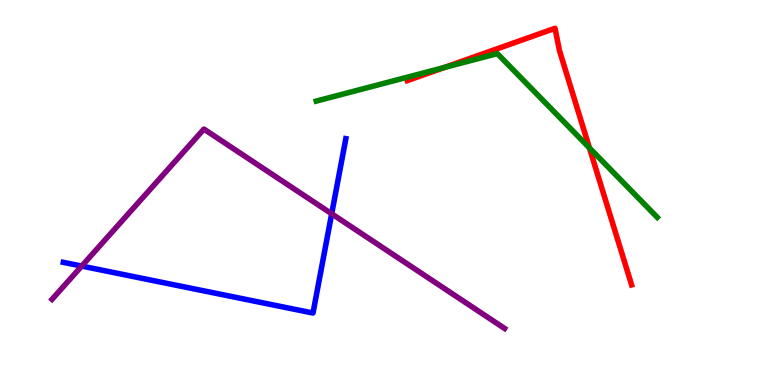[{'lines': ['blue', 'red'], 'intersections': []}, {'lines': ['green', 'red'], 'intersections': [{'x': 5.73, 'y': 8.25}, {'x': 7.61, 'y': 6.16}]}, {'lines': ['purple', 'red'], 'intersections': []}, {'lines': ['blue', 'green'], 'intersections': []}, {'lines': ['blue', 'purple'], 'intersections': [{'x': 1.05, 'y': 3.09}, {'x': 4.28, 'y': 4.45}]}, {'lines': ['green', 'purple'], 'intersections': []}]